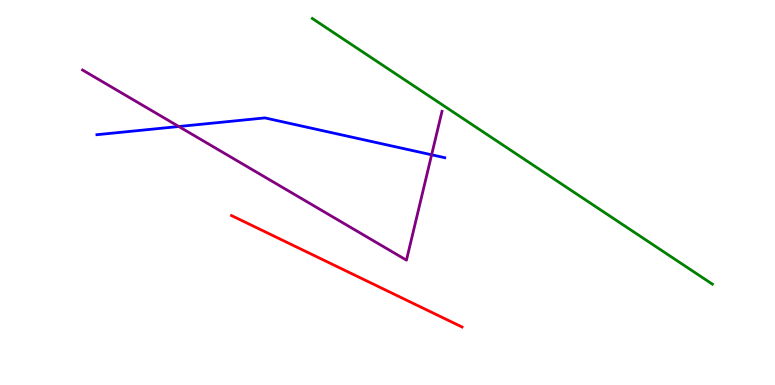[{'lines': ['blue', 'red'], 'intersections': []}, {'lines': ['green', 'red'], 'intersections': []}, {'lines': ['purple', 'red'], 'intersections': []}, {'lines': ['blue', 'green'], 'intersections': []}, {'lines': ['blue', 'purple'], 'intersections': [{'x': 2.31, 'y': 6.71}, {'x': 5.57, 'y': 5.98}]}, {'lines': ['green', 'purple'], 'intersections': []}]